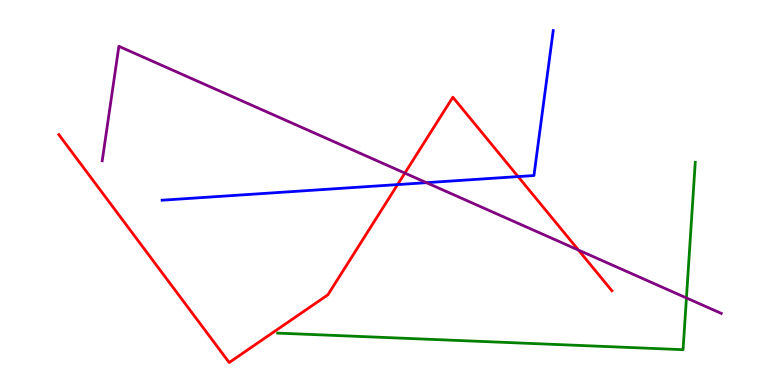[{'lines': ['blue', 'red'], 'intersections': [{'x': 5.13, 'y': 5.21}, {'x': 6.69, 'y': 5.41}]}, {'lines': ['green', 'red'], 'intersections': []}, {'lines': ['purple', 'red'], 'intersections': [{'x': 5.22, 'y': 5.5}, {'x': 7.46, 'y': 3.5}]}, {'lines': ['blue', 'green'], 'intersections': []}, {'lines': ['blue', 'purple'], 'intersections': [{'x': 5.5, 'y': 5.26}]}, {'lines': ['green', 'purple'], 'intersections': [{'x': 8.86, 'y': 2.26}]}]